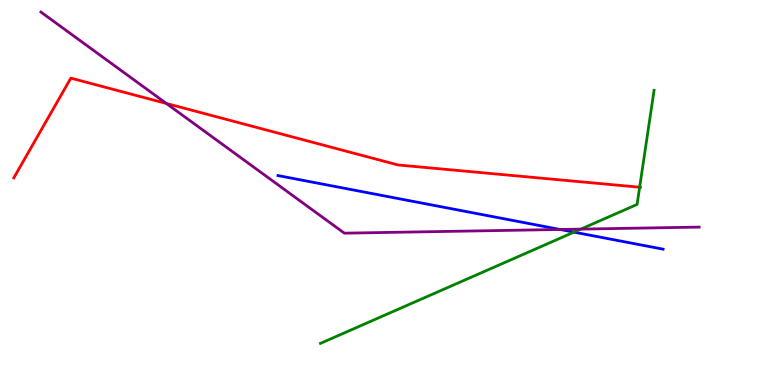[{'lines': ['blue', 'red'], 'intersections': []}, {'lines': ['green', 'red'], 'intersections': [{'x': 8.25, 'y': 5.14}]}, {'lines': ['purple', 'red'], 'intersections': [{'x': 2.15, 'y': 7.31}]}, {'lines': ['blue', 'green'], 'intersections': [{'x': 7.41, 'y': 3.97}]}, {'lines': ['blue', 'purple'], 'intersections': [{'x': 7.23, 'y': 4.04}]}, {'lines': ['green', 'purple'], 'intersections': [{'x': 7.49, 'y': 4.05}]}]